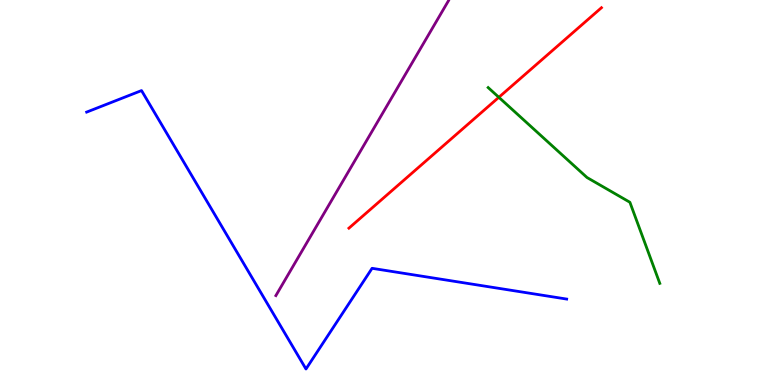[{'lines': ['blue', 'red'], 'intersections': []}, {'lines': ['green', 'red'], 'intersections': [{'x': 6.44, 'y': 7.47}]}, {'lines': ['purple', 'red'], 'intersections': []}, {'lines': ['blue', 'green'], 'intersections': []}, {'lines': ['blue', 'purple'], 'intersections': []}, {'lines': ['green', 'purple'], 'intersections': []}]